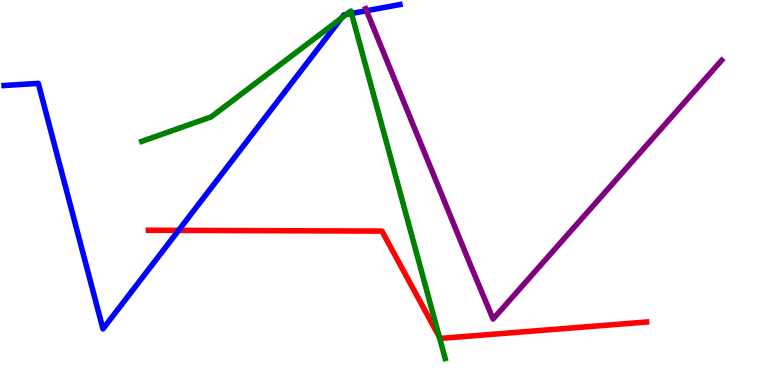[{'lines': ['blue', 'red'], 'intersections': [{'x': 2.3, 'y': 4.02}]}, {'lines': ['green', 'red'], 'intersections': [{'x': 5.67, 'y': 1.25}]}, {'lines': ['purple', 'red'], 'intersections': []}, {'lines': ['blue', 'green'], 'intersections': [{'x': 4.4, 'y': 9.53}, {'x': 4.47, 'y': 9.62}, {'x': 4.54, 'y': 9.65}]}, {'lines': ['blue', 'purple'], 'intersections': [{'x': 4.73, 'y': 9.72}]}, {'lines': ['green', 'purple'], 'intersections': []}]